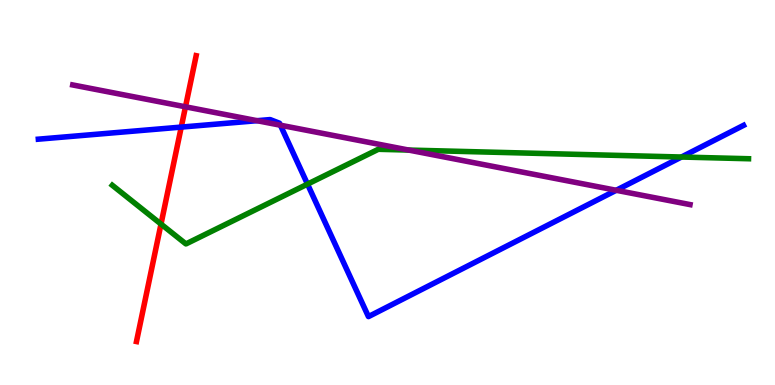[{'lines': ['blue', 'red'], 'intersections': [{'x': 2.34, 'y': 6.7}]}, {'lines': ['green', 'red'], 'intersections': [{'x': 2.08, 'y': 4.18}]}, {'lines': ['purple', 'red'], 'intersections': [{'x': 2.39, 'y': 7.23}]}, {'lines': ['blue', 'green'], 'intersections': [{'x': 3.97, 'y': 5.22}, {'x': 8.79, 'y': 5.92}]}, {'lines': ['blue', 'purple'], 'intersections': [{'x': 3.32, 'y': 6.87}, {'x': 3.62, 'y': 6.75}, {'x': 7.95, 'y': 5.06}]}, {'lines': ['green', 'purple'], 'intersections': [{'x': 5.27, 'y': 6.1}]}]